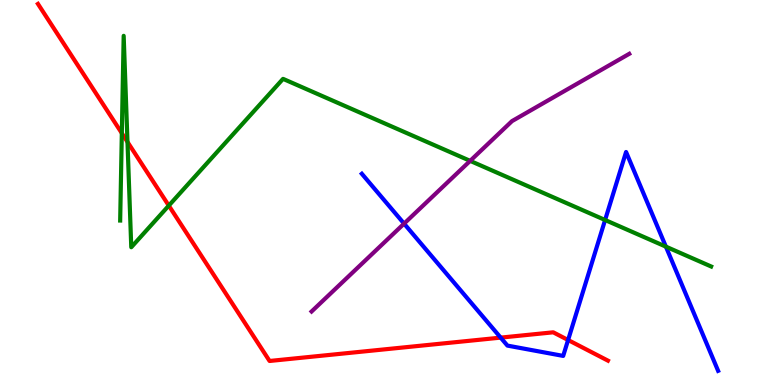[{'lines': ['blue', 'red'], 'intersections': [{'x': 6.46, 'y': 1.23}, {'x': 7.33, 'y': 1.17}]}, {'lines': ['green', 'red'], 'intersections': [{'x': 1.57, 'y': 6.54}, {'x': 1.64, 'y': 6.31}, {'x': 2.18, 'y': 4.66}]}, {'lines': ['purple', 'red'], 'intersections': []}, {'lines': ['blue', 'green'], 'intersections': [{'x': 7.81, 'y': 4.29}, {'x': 8.59, 'y': 3.59}]}, {'lines': ['blue', 'purple'], 'intersections': [{'x': 5.21, 'y': 4.19}]}, {'lines': ['green', 'purple'], 'intersections': [{'x': 6.07, 'y': 5.82}]}]